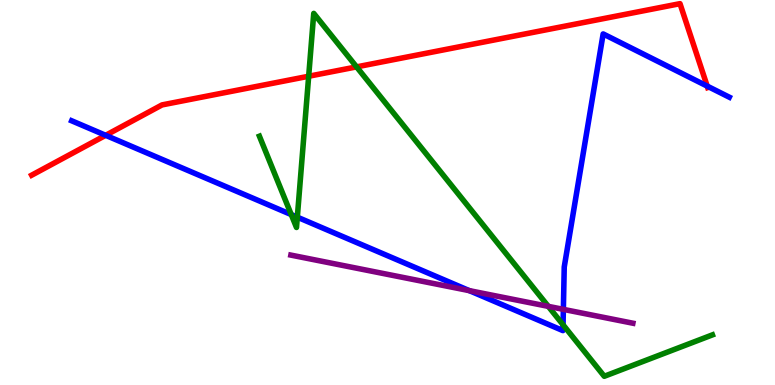[{'lines': ['blue', 'red'], 'intersections': [{'x': 1.36, 'y': 6.49}, {'x': 9.13, 'y': 7.76}]}, {'lines': ['green', 'red'], 'intersections': [{'x': 3.98, 'y': 8.02}, {'x': 4.6, 'y': 8.26}]}, {'lines': ['purple', 'red'], 'intersections': []}, {'lines': ['blue', 'green'], 'intersections': [{'x': 3.76, 'y': 4.43}, {'x': 3.84, 'y': 4.36}, {'x': 7.27, 'y': 1.56}]}, {'lines': ['blue', 'purple'], 'intersections': [{'x': 6.06, 'y': 2.45}, {'x': 7.27, 'y': 1.96}]}, {'lines': ['green', 'purple'], 'intersections': [{'x': 7.07, 'y': 2.04}]}]